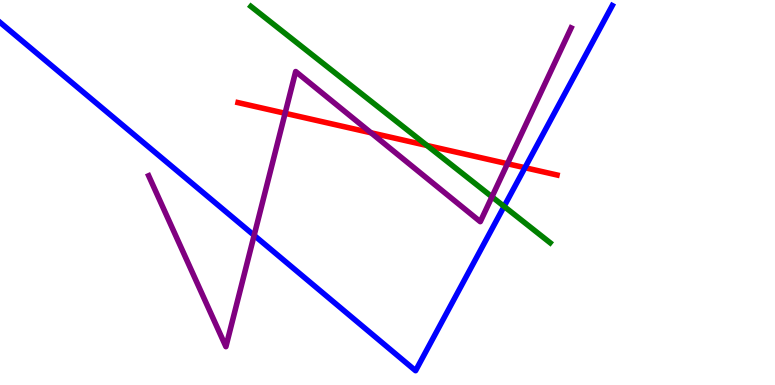[{'lines': ['blue', 'red'], 'intersections': [{'x': 6.77, 'y': 5.64}]}, {'lines': ['green', 'red'], 'intersections': [{'x': 5.51, 'y': 6.22}]}, {'lines': ['purple', 'red'], 'intersections': [{'x': 3.68, 'y': 7.06}, {'x': 4.79, 'y': 6.55}, {'x': 6.55, 'y': 5.75}]}, {'lines': ['blue', 'green'], 'intersections': [{'x': 6.5, 'y': 4.64}]}, {'lines': ['blue', 'purple'], 'intersections': [{'x': 3.28, 'y': 3.89}]}, {'lines': ['green', 'purple'], 'intersections': [{'x': 6.35, 'y': 4.89}]}]